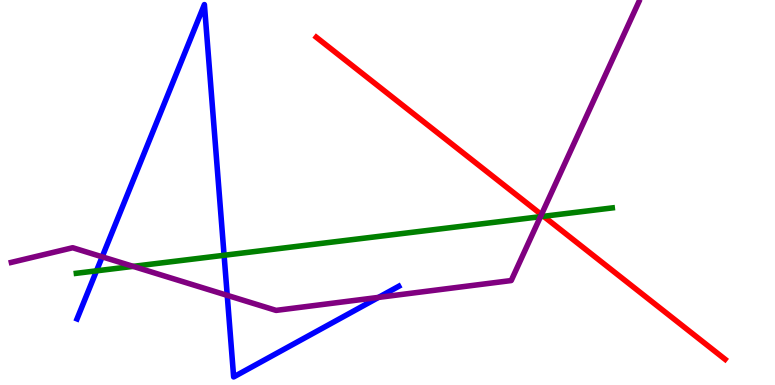[{'lines': ['blue', 'red'], 'intersections': []}, {'lines': ['green', 'red'], 'intersections': [{'x': 7.01, 'y': 4.38}]}, {'lines': ['purple', 'red'], 'intersections': [{'x': 6.99, 'y': 4.43}]}, {'lines': ['blue', 'green'], 'intersections': [{'x': 1.25, 'y': 2.97}, {'x': 2.89, 'y': 3.37}]}, {'lines': ['blue', 'purple'], 'intersections': [{'x': 1.32, 'y': 3.33}, {'x': 2.93, 'y': 2.33}, {'x': 4.88, 'y': 2.28}]}, {'lines': ['green', 'purple'], 'intersections': [{'x': 1.72, 'y': 3.08}, {'x': 6.97, 'y': 4.37}]}]